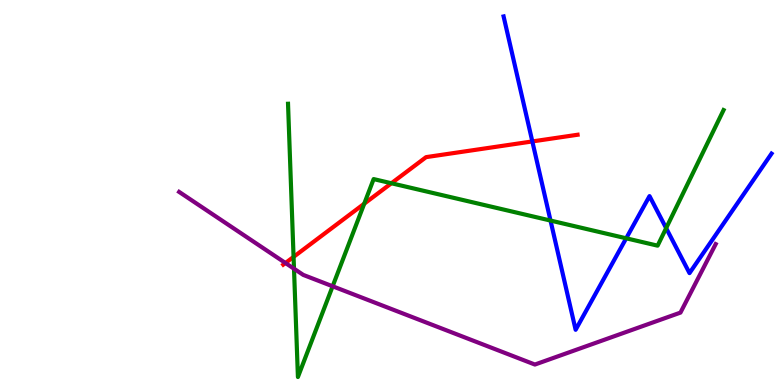[{'lines': ['blue', 'red'], 'intersections': [{'x': 6.87, 'y': 6.33}]}, {'lines': ['green', 'red'], 'intersections': [{'x': 3.79, 'y': 3.33}, {'x': 4.7, 'y': 4.71}, {'x': 5.05, 'y': 5.24}]}, {'lines': ['purple', 'red'], 'intersections': [{'x': 3.68, 'y': 3.17}]}, {'lines': ['blue', 'green'], 'intersections': [{'x': 7.1, 'y': 4.27}, {'x': 8.08, 'y': 3.81}, {'x': 8.6, 'y': 4.07}]}, {'lines': ['blue', 'purple'], 'intersections': []}, {'lines': ['green', 'purple'], 'intersections': [{'x': 3.79, 'y': 3.02}, {'x': 4.29, 'y': 2.56}]}]